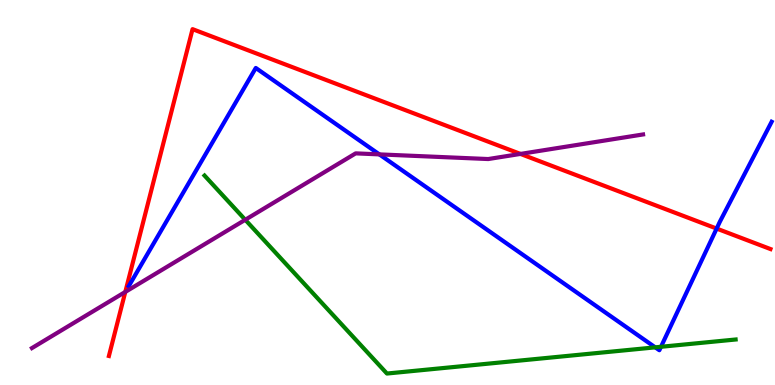[{'lines': ['blue', 'red'], 'intersections': [{'x': 9.25, 'y': 4.06}]}, {'lines': ['green', 'red'], 'intersections': []}, {'lines': ['purple', 'red'], 'intersections': [{'x': 1.62, 'y': 2.42}, {'x': 6.72, 'y': 6.0}]}, {'lines': ['blue', 'green'], 'intersections': [{'x': 8.45, 'y': 0.978}, {'x': 8.53, 'y': 0.993}]}, {'lines': ['blue', 'purple'], 'intersections': [{'x': 4.89, 'y': 5.99}]}, {'lines': ['green', 'purple'], 'intersections': [{'x': 3.16, 'y': 4.29}]}]